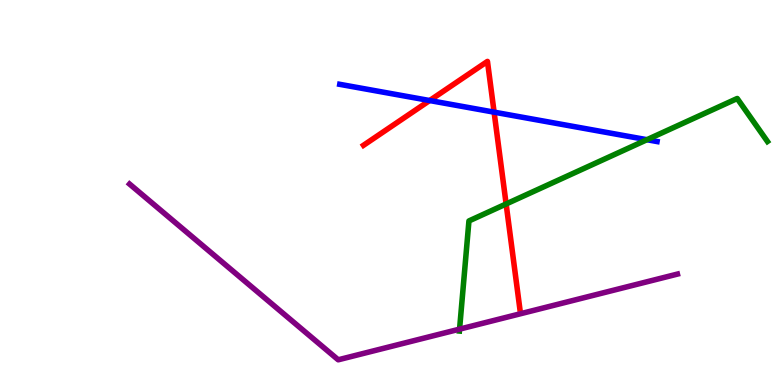[{'lines': ['blue', 'red'], 'intersections': [{'x': 5.54, 'y': 7.39}, {'x': 6.38, 'y': 7.09}]}, {'lines': ['green', 'red'], 'intersections': [{'x': 6.53, 'y': 4.7}]}, {'lines': ['purple', 'red'], 'intersections': []}, {'lines': ['blue', 'green'], 'intersections': [{'x': 8.35, 'y': 6.37}]}, {'lines': ['blue', 'purple'], 'intersections': []}, {'lines': ['green', 'purple'], 'intersections': [{'x': 5.93, 'y': 1.45}]}]